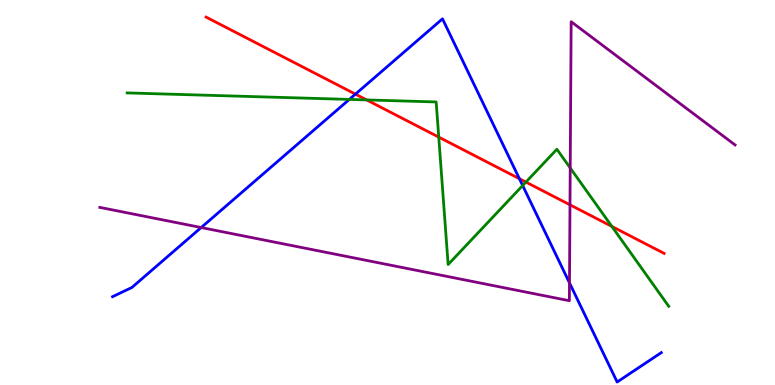[{'lines': ['blue', 'red'], 'intersections': [{'x': 4.59, 'y': 7.55}, {'x': 6.7, 'y': 5.36}]}, {'lines': ['green', 'red'], 'intersections': [{'x': 4.73, 'y': 7.4}, {'x': 5.66, 'y': 6.44}, {'x': 6.79, 'y': 5.27}, {'x': 7.89, 'y': 4.12}]}, {'lines': ['purple', 'red'], 'intersections': [{'x': 7.35, 'y': 4.68}]}, {'lines': ['blue', 'green'], 'intersections': [{'x': 4.51, 'y': 7.42}, {'x': 6.74, 'y': 5.18}]}, {'lines': ['blue', 'purple'], 'intersections': [{'x': 2.6, 'y': 4.09}, {'x': 7.35, 'y': 2.65}]}, {'lines': ['green', 'purple'], 'intersections': [{'x': 7.36, 'y': 5.64}]}]